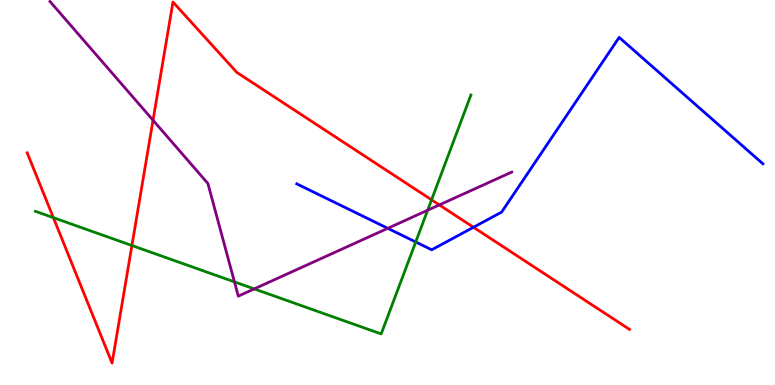[{'lines': ['blue', 'red'], 'intersections': [{'x': 6.11, 'y': 4.1}]}, {'lines': ['green', 'red'], 'intersections': [{'x': 0.689, 'y': 4.35}, {'x': 1.7, 'y': 3.62}, {'x': 5.57, 'y': 4.81}]}, {'lines': ['purple', 'red'], 'intersections': [{'x': 1.97, 'y': 6.88}, {'x': 5.67, 'y': 4.68}]}, {'lines': ['blue', 'green'], 'intersections': [{'x': 5.36, 'y': 3.71}]}, {'lines': ['blue', 'purple'], 'intersections': [{'x': 5.0, 'y': 4.07}]}, {'lines': ['green', 'purple'], 'intersections': [{'x': 3.03, 'y': 2.68}, {'x': 3.28, 'y': 2.5}, {'x': 5.52, 'y': 4.54}]}]